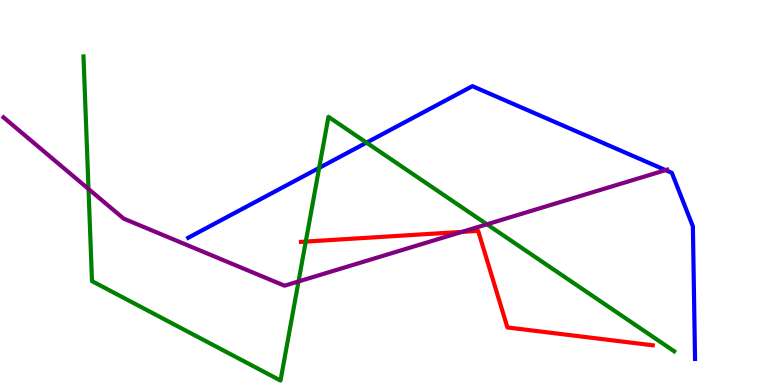[{'lines': ['blue', 'red'], 'intersections': []}, {'lines': ['green', 'red'], 'intersections': [{'x': 3.95, 'y': 3.73}]}, {'lines': ['purple', 'red'], 'intersections': [{'x': 5.96, 'y': 3.98}]}, {'lines': ['blue', 'green'], 'intersections': [{'x': 4.12, 'y': 5.64}, {'x': 4.73, 'y': 6.3}]}, {'lines': ['blue', 'purple'], 'intersections': [{'x': 8.59, 'y': 5.58}]}, {'lines': ['green', 'purple'], 'intersections': [{'x': 1.14, 'y': 5.09}, {'x': 3.85, 'y': 2.69}, {'x': 6.28, 'y': 4.17}]}]